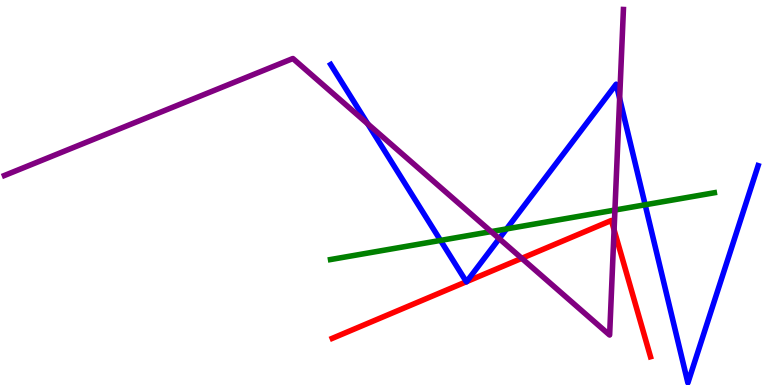[{'lines': ['blue', 'red'], 'intersections': [{'x': 6.02, 'y': 2.68}, {'x': 6.02, 'y': 2.69}]}, {'lines': ['green', 'red'], 'intersections': []}, {'lines': ['purple', 'red'], 'intersections': [{'x': 6.73, 'y': 3.29}, {'x': 7.92, 'y': 4.03}]}, {'lines': ['blue', 'green'], 'intersections': [{'x': 5.68, 'y': 3.76}, {'x': 6.54, 'y': 4.05}, {'x': 8.32, 'y': 4.68}]}, {'lines': ['blue', 'purple'], 'intersections': [{'x': 4.75, 'y': 6.78}, {'x': 6.44, 'y': 3.8}, {'x': 8.0, 'y': 7.44}]}, {'lines': ['green', 'purple'], 'intersections': [{'x': 6.34, 'y': 3.98}, {'x': 7.93, 'y': 4.54}]}]